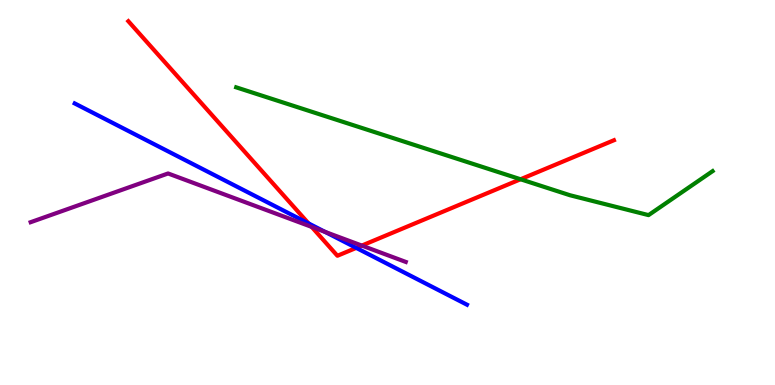[{'lines': ['blue', 'red'], 'intersections': [{'x': 3.98, 'y': 4.2}, {'x': 4.6, 'y': 3.56}]}, {'lines': ['green', 'red'], 'intersections': [{'x': 6.72, 'y': 5.34}]}, {'lines': ['purple', 'red'], 'intersections': [{'x': 4.02, 'y': 4.11}, {'x': 4.67, 'y': 3.62}]}, {'lines': ['blue', 'green'], 'intersections': []}, {'lines': ['blue', 'purple'], 'intersections': [{'x': 4.19, 'y': 3.98}]}, {'lines': ['green', 'purple'], 'intersections': []}]